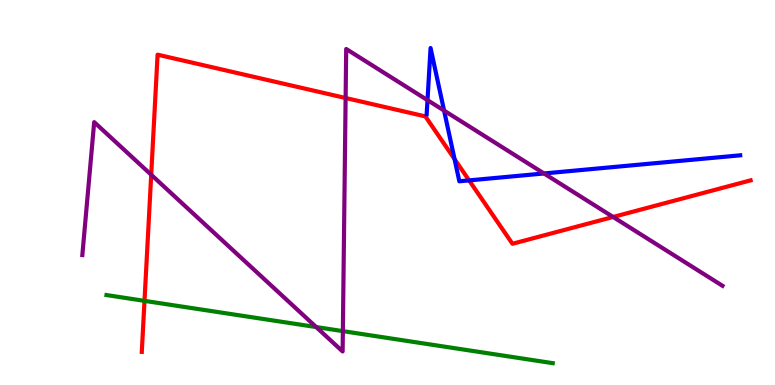[{'lines': ['blue', 'red'], 'intersections': [{'x': 5.87, 'y': 5.87}, {'x': 6.05, 'y': 5.31}]}, {'lines': ['green', 'red'], 'intersections': [{'x': 1.86, 'y': 2.19}]}, {'lines': ['purple', 'red'], 'intersections': [{'x': 1.95, 'y': 5.46}, {'x': 4.46, 'y': 7.45}, {'x': 7.91, 'y': 4.36}]}, {'lines': ['blue', 'green'], 'intersections': []}, {'lines': ['blue', 'purple'], 'intersections': [{'x': 5.52, 'y': 7.4}, {'x': 5.73, 'y': 7.13}, {'x': 7.02, 'y': 5.49}]}, {'lines': ['green', 'purple'], 'intersections': [{'x': 4.08, 'y': 1.5}, {'x': 4.42, 'y': 1.4}]}]